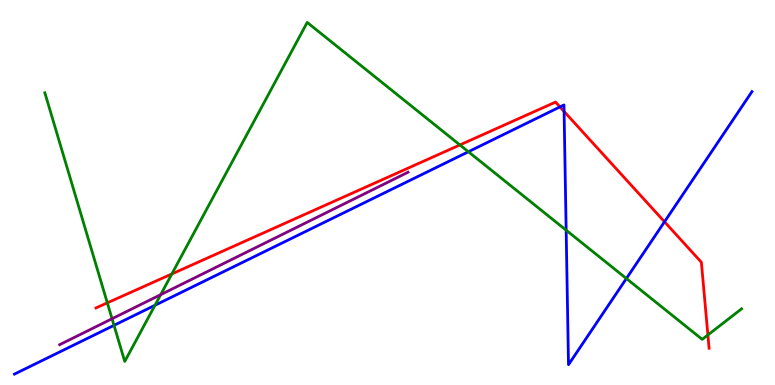[{'lines': ['blue', 'red'], 'intersections': [{'x': 7.22, 'y': 7.22}, {'x': 7.28, 'y': 7.1}, {'x': 8.57, 'y': 4.24}]}, {'lines': ['green', 'red'], 'intersections': [{'x': 1.38, 'y': 2.13}, {'x': 2.22, 'y': 2.88}, {'x': 5.93, 'y': 6.24}, {'x': 9.13, 'y': 1.3}]}, {'lines': ['purple', 'red'], 'intersections': []}, {'lines': ['blue', 'green'], 'intersections': [{'x': 1.47, 'y': 1.55}, {'x': 2.0, 'y': 2.07}, {'x': 6.04, 'y': 6.06}, {'x': 7.31, 'y': 4.02}, {'x': 8.08, 'y': 2.77}]}, {'lines': ['blue', 'purple'], 'intersections': []}, {'lines': ['green', 'purple'], 'intersections': [{'x': 1.45, 'y': 1.72}, {'x': 2.07, 'y': 2.35}]}]